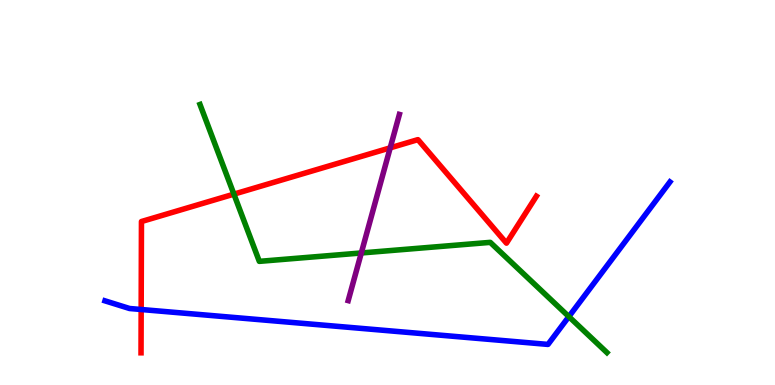[{'lines': ['blue', 'red'], 'intersections': [{'x': 1.82, 'y': 1.96}]}, {'lines': ['green', 'red'], 'intersections': [{'x': 3.02, 'y': 4.96}]}, {'lines': ['purple', 'red'], 'intersections': [{'x': 5.03, 'y': 6.16}]}, {'lines': ['blue', 'green'], 'intersections': [{'x': 7.34, 'y': 1.78}]}, {'lines': ['blue', 'purple'], 'intersections': []}, {'lines': ['green', 'purple'], 'intersections': [{'x': 4.66, 'y': 3.43}]}]